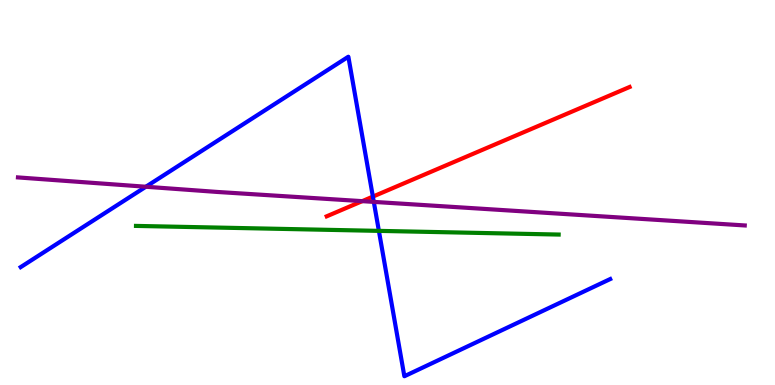[{'lines': ['blue', 'red'], 'intersections': [{'x': 4.81, 'y': 4.89}]}, {'lines': ['green', 'red'], 'intersections': []}, {'lines': ['purple', 'red'], 'intersections': [{'x': 4.67, 'y': 4.78}]}, {'lines': ['blue', 'green'], 'intersections': [{'x': 4.89, 'y': 4.0}]}, {'lines': ['blue', 'purple'], 'intersections': [{'x': 1.88, 'y': 5.15}, {'x': 4.82, 'y': 4.76}]}, {'lines': ['green', 'purple'], 'intersections': []}]